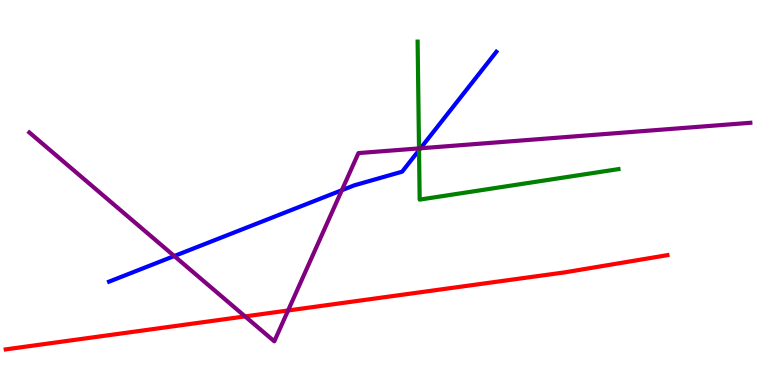[{'lines': ['blue', 'red'], 'intersections': []}, {'lines': ['green', 'red'], 'intersections': []}, {'lines': ['purple', 'red'], 'intersections': [{'x': 3.16, 'y': 1.78}, {'x': 3.72, 'y': 1.94}]}, {'lines': ['blue', 'green'], 'intersections': [{'x': 5.41, 'y': 6.1}]}, {'lines': ['blue', 'purple'], 'intersections': [{'x': 2.25, 'y': 3.35}, {'x': 4.41, 'y': 5.06}, {'x': 5.43, 'y': 6.15}]}, {'lines': ['green', 'purple'], 'intersections': [{'x': 5.41, 'y': 6.15}]}]